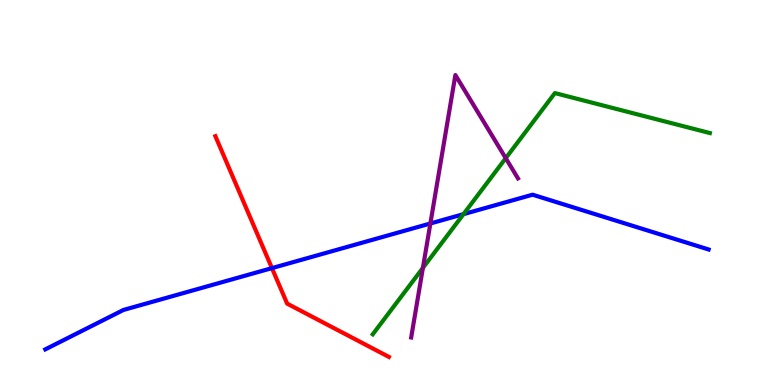[{'lines': ['blue', 'red'], 'intersections': [{'x': 3.51, 'y': 3.04}]}, {'lines': ['green', 'red'], 'intersections': []}, {'lines': ['purple', 'red'], 'intersections': []}, {'lines': ['blue', 'green'], 'intersections': [{'x': 5.98, 'y': 4.44}]}, {'lines': ['blue', 'purple'], 'intersections': [{'x': 5.55, 'y': 4.2}]}, {'lines': ['green', 'purple'], 'intersections': [{'x': 5.46, 'y': 3.04}, {'x': 6.53, 'y': 5.89}]}]